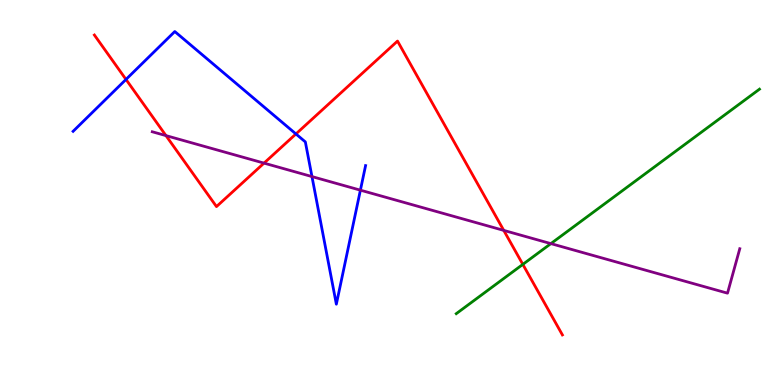[{'lines': ['blue', 'red'], 'intersections': [{'x': 1.63, 'y': 7.94}, {'x': 3.82, 'y': 6.52}]}, {'lines': ['green', 'red'], 'intersections': [{'x': 6.75, 'y': 3.13}]}, {'lines': ['purple', 'red'], 'intersections': [{'x': 2.14, 'y': 6.48}, {'x': 3.41, 'y': 5.76}, {'x': 6.5, 'y': 4.02}]}, {'lines': ['blue', 'green'], 'intersections': []}, {'lines': ['blue', 'purple'], 'intersections': [{'x': 4.03, 'y': 5.41}, {'x': 4.65, 'y': 5.06}]}, {'lines': ['green', 'purple'], 'intersections': [{'x': 7.11, 'y': 3.67}]}]